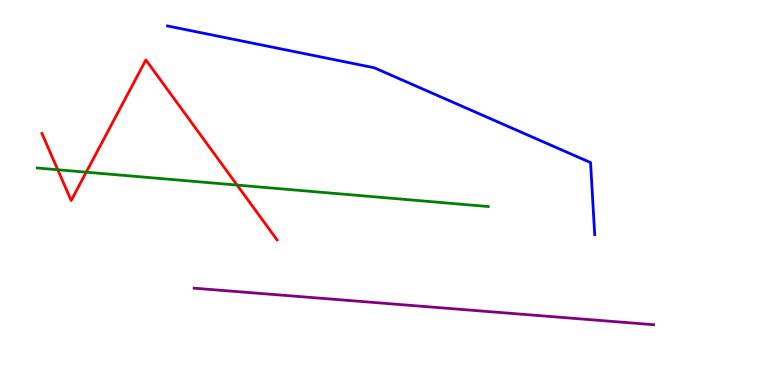[{'lines': ['blue', 'red'], 'intersections': []}, {'lines': ['green', 'red'], 'intersections': [{'x': 0.745, 'y': 5.59}, {'x': 1.11, 'y': 5.53}, {'x': 3.06, 'y': 5.19}]}, {'lines': ['purple', 'red'], 'intersections': []}, {'lines': ['blue', 'green'], 'intersections': []}, {'lines': ['blue', 'purple'], 'intersections': []}, {'lines': ['green', 'purple'], 'intersections': []}]